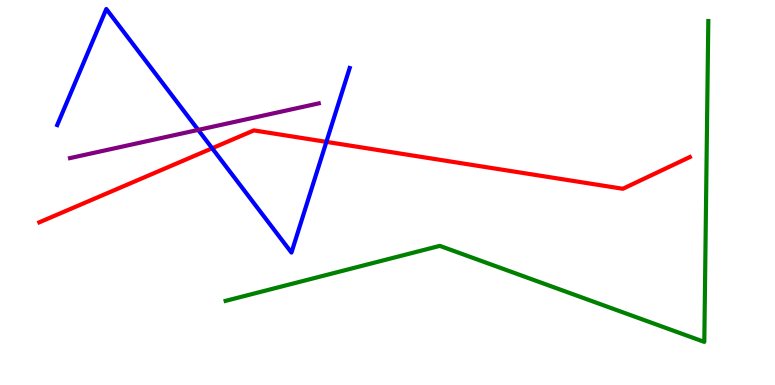[{'lines': ['blue', 'red'], 'intersections': [{'x': 2.74, 'y': 6.15}, {'x': 4.21, 'y': 6.32}]}, {'lines': ['green', 'red'], 'intersections': []}, {'lines': ['purple', 'red'], 'intersections': []}, {'lines': ['blue', 'green'], 'intersections': []}, {'lines': ['blue', 'purple'], 'intersections': [{'x': 2.56, 'y': 6.63}]}, {'lines': ['green', 'purple'], 'intersections': []}]